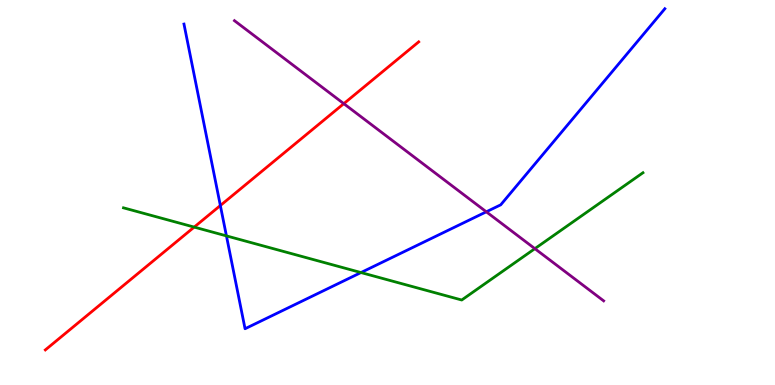[{'lines': ['blue', 'red'], 'intersections': [{'x': 2.84, 'y': 4.66}]}, {'lines': ['green', 'red'], 'intersections': [{'x': 2.51, 'y': 4.1}]}, {'lines': ['purple', 'red'], 'intersections': [{'x': 4.44, 'y': 7.31}]}, {'lines': ['blue', 'green'], 'intersections': [{'x': 2.92, 'y': 3.87}, {'x': 4.66, 'y': 2.92}]}, {'lines': ['blue', 'purple'], 'intersections': [{'x': 6.27, 'y': 4.5}]}, {'lines': ['green', 'purple'], 'intersections': [{'x': 6.9, 'y': 3.54}]}]